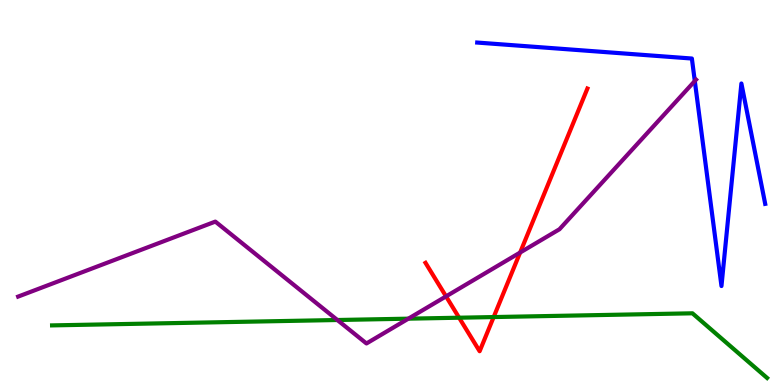[{'lines': ['blue', 'red'], 'intersections': []}, {'lines': ['green', 'red'], 'intersections': [{'x': 5.92, 'y': 1.75}, {'x': 6.37, 'y': 1.76}]}, {'lines': ['purple', 'red'], 'intersections': [{'x': 5.76, 'y': 2.3}, {'x': 6.71, 'y': 3.44}]}, {'lines': ['blue', 'green'], 'intersections': []}, {'lines': ['blue', 'purple'], 'intersections': [{'x': 8.97, 'y': 7.9}]}, {'lines': ['green', 'purple'], 'intersections': [{'x': 4.35, 'y': 1.69}, {'x': 5.27, 'y': 1.72}]}]